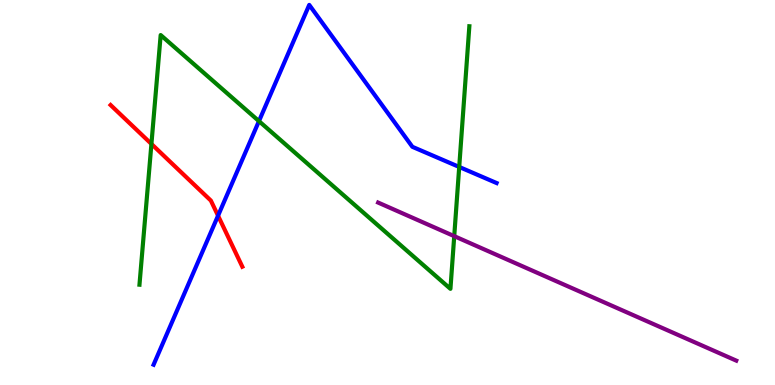[{'lines': ['blue', 'red'], 'intersections': [{'x': 2.81, 'y': 4.4}]}, {'lines': ['green', 'red'], 'intersections': [{'x': 1.95, 'y': 6.26}]}, {'lines': ['purple', 'red'], 'intersections': []}, {'lines': ['blue', 'green'], 'intersections': [{'x': 3.34, 'y': 6.85}, {'x': 5.93, 'y': 5.66}]}, {'lines': ['blue', 'purple'], 'intersections': []}, {'lines': ['green', 'purple'], 'intersections': [{'x': 5.86, 'y': 3.87}]}]